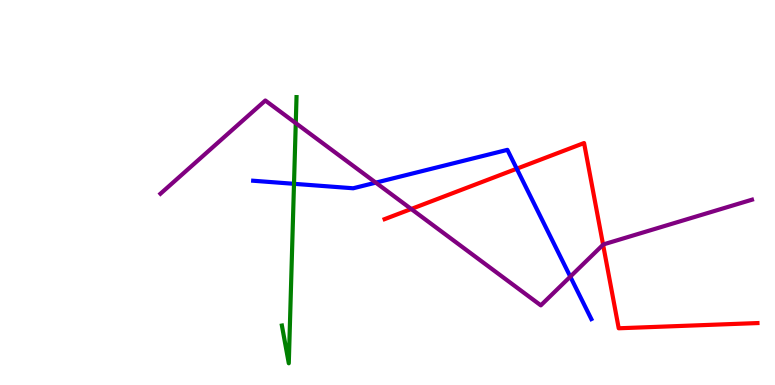[{'lines': ['blue', 'red'], 'intersections': [{'x': 6.67, 'y': 5.62}]}, {'lines': ['green', 'red'], 'intersections': []}, {'lines': ['purple', 'red'], 'intersections': [{'x': 5.31, 'y': 4.57}, {'x': 7.78, 'y': 3.64}]}, {'lines': ['blue', 'green'], 'intersections': [{'x': 3.79, 'y': 5.23}]}, {'lines': ['blue', 'purple'], 'intersections': [{'x': 4.85, 'y': 5.26}, {'x': 7.36, 'y': 2.81}]}, {'lines': ['green', 'purple'], 'intersections': [{'x': 3.82, 'y': 6.8}]}]